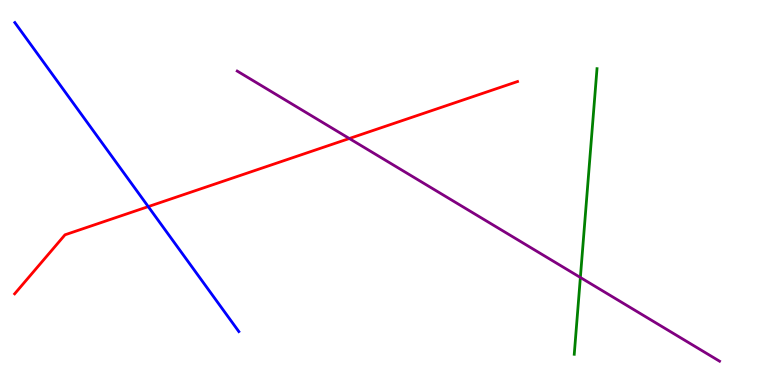[{'lines': ['blue', 'red'], 'intersections': [{'x': 1.91, 'y': 4.63}]}, {'lines': ['green', 'red'], 'intersections': []}, {'lines': ['purple', 'red'], 'intersections': [{'x': 4.51, 'y': 6.4}]}, {'lines': ['blue', 'green'], 'intersections': []}, {'lines': ['blue', 'purple'], 'intersections': []}, {'lines': ['green', 'purple'], 'intersections': [{'x': 7.49, 'y': 2.79}]}]